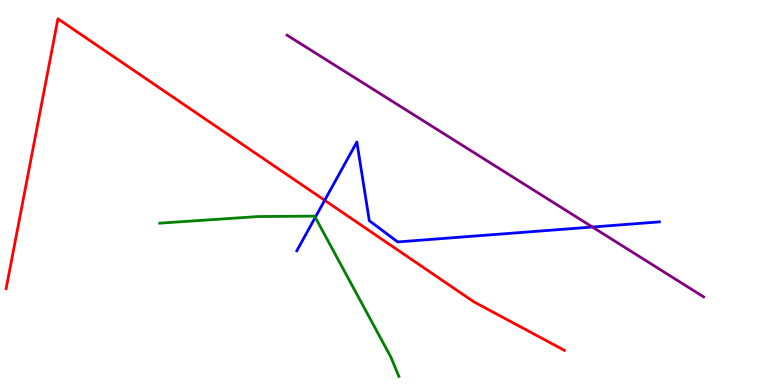[{'lines': ['blue', 'red'], 'intersections': [{'x': 4.19, 'y': 4.8}]}, {'lines': ['green', 'red'], 'intersections': []}, {'lines': ['purple', 'red'], 'intersections': []}, {'lines': ['blue', 'green'], 'intersections': [{'x': 4.07, 'y': 4.35}]}, {'lines': ['blue', 'purple'], 'intersections': [{'x': 7.64, 'y': 4.1}]}, {'lines': ['green', 'purple'], 'intersections': []}]